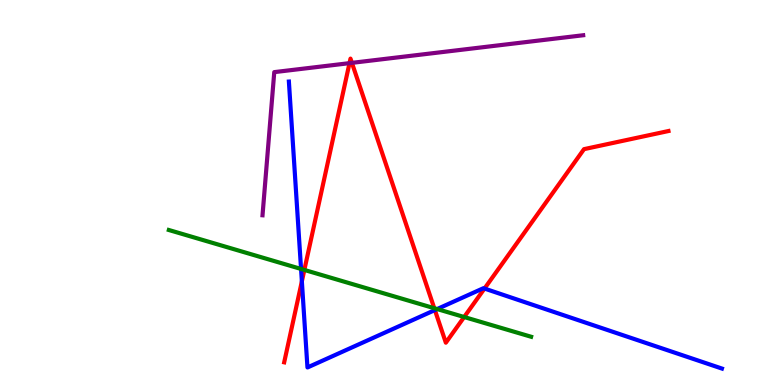[{'lines': ['blue', 'red'], 'intersections': [{'x': 3.89, 'y': 2.69}, {'x': 5.61, 'y': 1.95}, {'x': 6.25, 'y': 2.51}]}, {'lines': ['green', 'red'], 'intersections': [{'x': 3.93, 'y': 2.99}, {'x': 5.6, 'y': 1.99}, {'x': 5.99, 'y': 1.77}]}, {'lines': ['purple', 'red'], 'intersections': [{'x': 4.51, 'y': 8.36}, {'x': 4.54, 'y': 8.37}]}, {'lines': ['blue', 'green'], 'intersections': [{'x': 3.88, 'y': 3.01}, {'x': 5.64, 'y': 1.97}]}, {'lines': ['blue', 'purple'], 'intersections': []}, {'lines': ['green', 'purple'], 'intersections': []}]